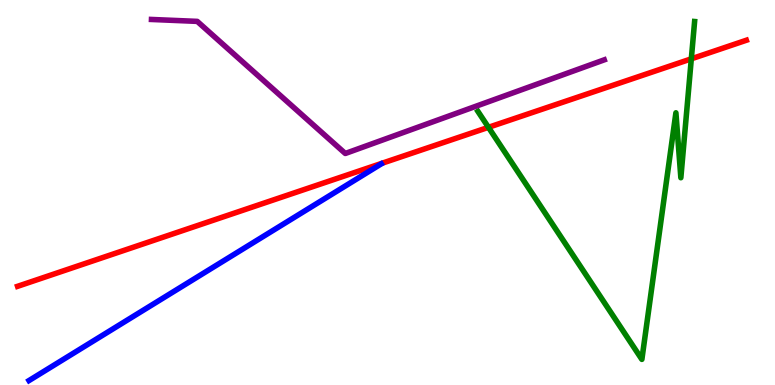[{'lines': ['blue', 'red'], 'intersections': []}, {'lines': ['green', 'red'], 'intersections': [{'x': 6.3, 'y': 6.69}, {'x': 8.92, 'y': 8.47}]}, {'lines': ['purple', 'red'], 'intersections': []}, {'lines': ['blue', 'green'], 'intersections': []}, {'lines': ['blue', 'purple'], 'intersections': []}, {'lines': ['green', 'purple'], 'intersections': []}]